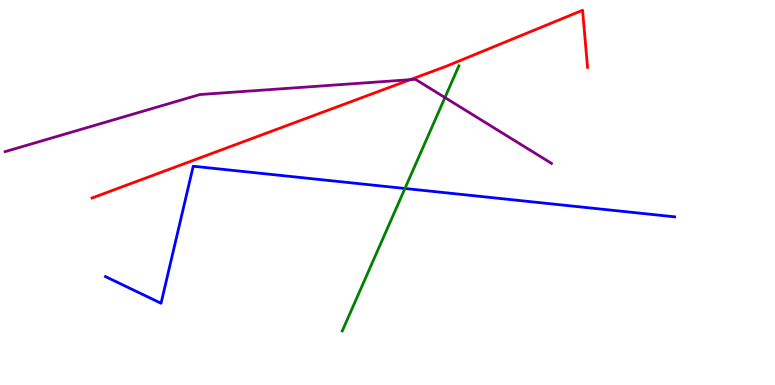[{'lines': ['blue', 'red'], 'intersections': []}, {'lines': ['green', 'red'], 'intersections': []}, {'lines': ['purple', 'red'], 'intersections': [{'x': 5.29, 'y': 7.93}]}, {'lines': ['blue', 'green'], 'intersections': [{'x': 5.23, 'y': 5.1}]}, {'lines': ['blue', 'purple'], 'intersections': []}, {'lines': ['green', 'purple'], 'intersections': [{'x': 5.74, 'y': 7.47}]}]